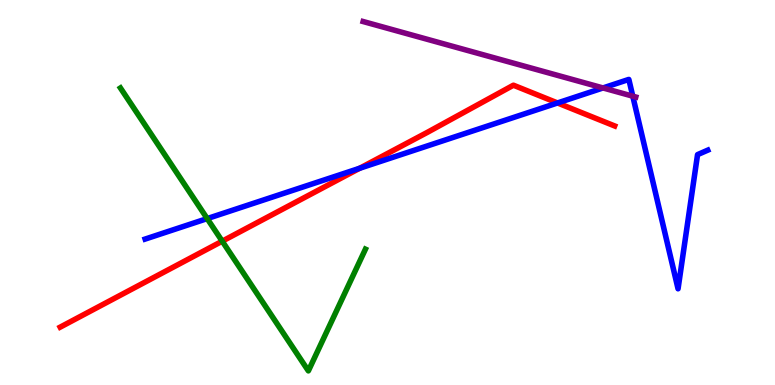[{'lines': ['blue', 'red'], 'intersections': [{'x': 4.64, 'y': 5.63}, {'x': 7.19, 'y': 7.33}]}, {'lines': ['green', 'red'], 'intersections': [{'x': 2.87, 'y': 3.74}]}, {'lines': ['purple', 'red'], 'intersections': []}, {'lines': ['blue', 'green'], 'intersections': [{'x': 2.67, 'y': 4.32}]}, {'lines': ['blue', 'purple'], 'intersections': [{'x': 7.78, 'y': 7.72}, {'x': 8.16, 'y': 7.5}]}, {'lines': ['green', 'purple'], 'intersections': []}]